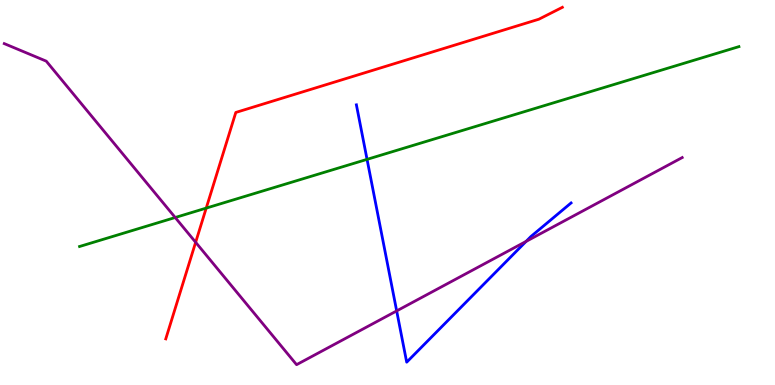[{'lines': ['blue', 'red'], 'intersections': []}, {'lines': ['green', 'red'], 'intersections': [{'x': 2.66, 'y': 4.59}]}, {'lines': ['purple', 'red'], 'intersections': [{'x': 2.52, 'y': 3.71}]}, {'lines': ['blue', 'green'], 'intersections': [{'x': 4.74, 'y': 5.86}]}, {'lines': ['blue', 'purple'], 'intersections': [{'x': 5.12, 'y': 1.92}, {'x': 6.79, 'y': 3.73}]}, {'lines': ['green', 'purple'], 'intersections': [{'x': 2.26, 'y': 4.35}]}]